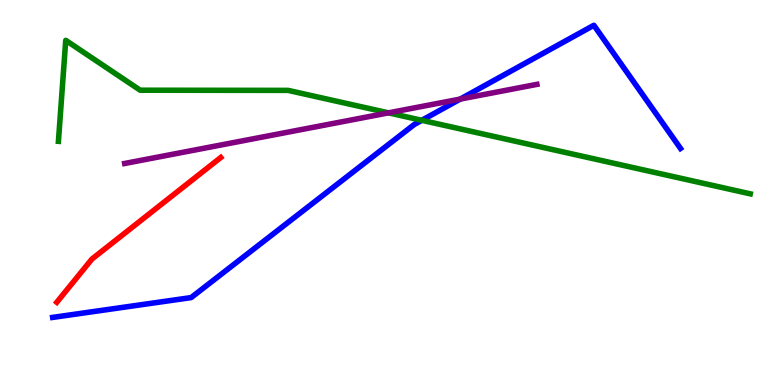[{'lines': ['blue', 'red'], 'intersections': []}, {'lines': ['green', 'red'], 'intersections': []}, {'lines': ['purple', 'red'], 'intersections': []}, {'lines': ['blue', 'green'], 'intersections': [{'x': 5.44, 'y': 6.88}]}, {'lines': ['blue', 'purple'], 'intersections': [{'x': 5.94, 'y': 7.43}]}, {'lines': ['green', 'purple'], 'intersections': [{'x': 5.01, 'y': 7.07}]}]